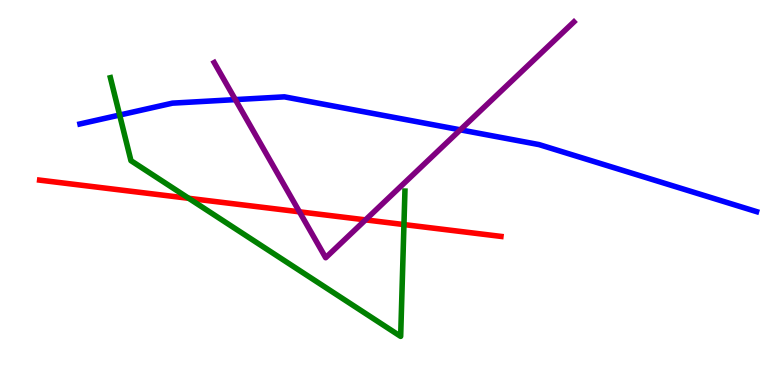[{'lines': ['blue', 'red'], 'intersections': []}, {'lines': ['green', 'red'], 'intersections': [{'x': 2.44, 'y': 4.85}, {'x': 5.21, 'y': 4.17}]}, {'lines': ['purple', 'red'], 'intersections': [{'x': 3.86, 'y': 4.5}, {'x': 4.72, 'y': 4.29}]}, {'lines': ['blue', 'green'], 'intersections': [{'x': 1.54, 'y': 7.01}]}, {'lines': ['blue', 'purple'], 'intersections': [{'x': 3.04, 'y': 7.41}, {'x': 5.94, 'y': 6.63}]}, {'lines': ['green', 'purple'], 'intersections': []}]